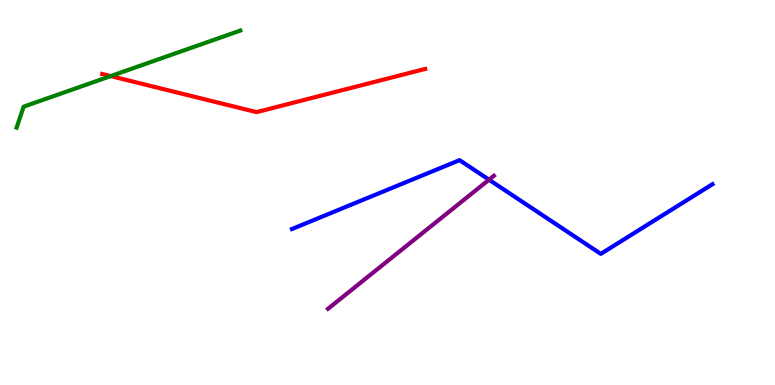[{'lines': ['blue', 'red'], 'intersections': []}, {'lines': ['green', 'red'], 'intersections': [{'x': 1.43, 'y': 8.02}]}, {'lines': ['purple', 'red'], 'intersections': []}, {'lines': ['blue', 'green'], 'intersections': []}, {'lines': ['blue', 'purple'], 'intersections': [{'x': 6.31, 'y': 5.33}]}, {'lines': ['green', 'purple'], 'intersections': []}]